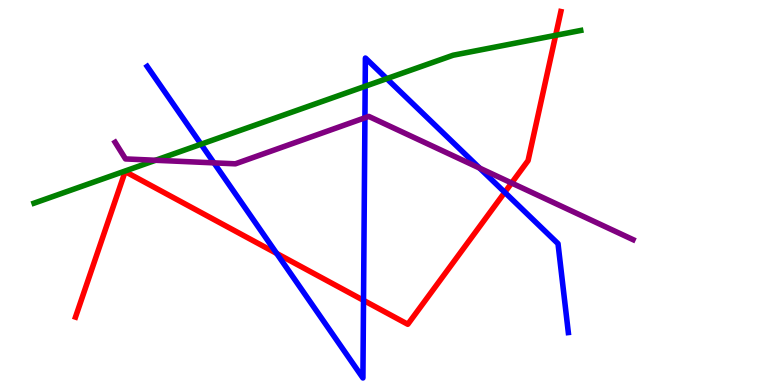[{'lines': ['blue', 'red'], 'intersections': [{'x': 3.57, 'y': 3.42}, {'x': 4.69, 'y': 2.2}, {'x': 6.51, 'y': 5.0}]}, {'lines': ['green', 'red'], 'intersections': [{'x': 7.17, 'y': 9.08}]}, {'lines': ['purple', 'red'], 'intersections': [{'x': 6.6, 'y': 5.25}]}, {'lines': ['blue', 'green'], 'intersections': [{'x': 2.59, 'y': 6.25}, {'x': 4.71, 'y': 7.76}, {'x': 4.99, 'y': 7.96}]}, {'lines': ['blue', 'purple'], 'intersections': [{'x': 2.76, 'y': 5.77}, {'x': 4.71, 'y': 6.94}, {'x': 6.19, 'y': 5.63}]}, {'lines': ['green', 'purple'], 'intersections': [{'x': 2.01, 'y': 5.84}]}]